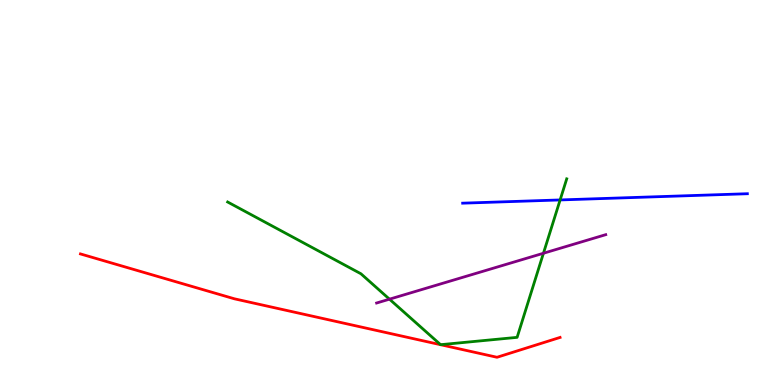[{'lines': ['blue', 'red'], 'intersections': []}, {'lines': ['green', 'red'], 'intersections': []}, {'lines': ['purple', 'red'], 'intersections': []}, {'lines': ['blue', 'green'], 'intersections': [{'x': 7.23, 'y': 4.81}]}, {'lines': ['blue', 'purple'], 'intersections': []}, {'lines': ['green', 'purple'], 'intersections': [{'x': 5.03, 'y': 2.23}, {'x': 7.01, 'y': 3.42}]}]